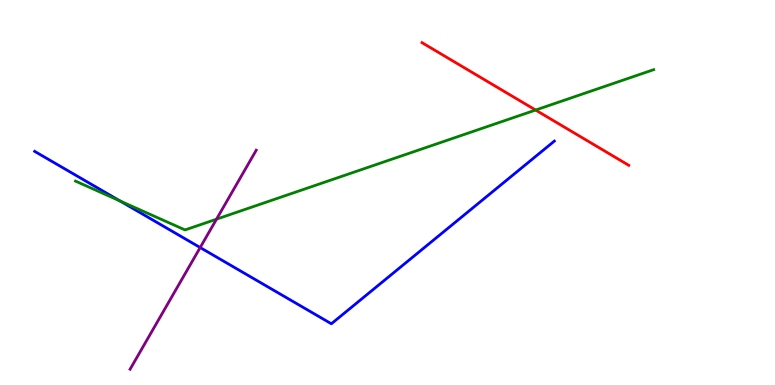[{'lines': ['blue', 'red'], 'intersections': []}, {'lines': ['green', 'red'], 'intersections': [{'x': 6.91, 'y': 7.14}]}, {'lines': ['purple', 'red'], 'intersections': []}, {'lines': ['blue', 'green'], 'intersections': [{'x': 1.55, 'y': 4.78}]}, {'lines': ['blue', 'purple'], 'intersections': [{'x': 2.58, 'y': 3.57}]}, {'lines': ['green', 'purple'], 'intersections': [{'x': 2.79, 'y': 4.31}]}]